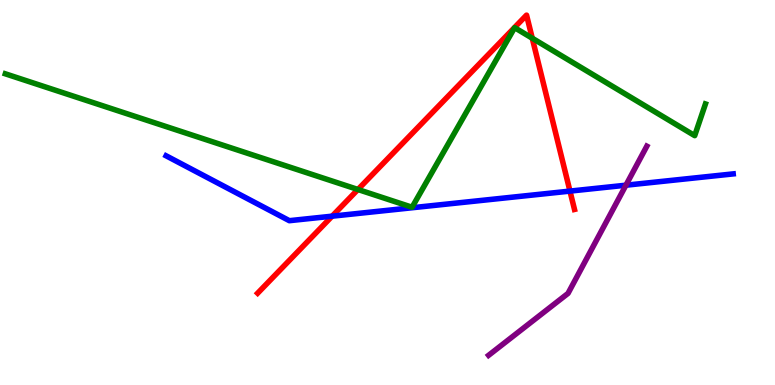[{'lines': ['blue', 'red'], 'intersections': [{'x': 4.29, 'y': 4.39}, {'x': 7.35, 'y': 5.04}]}, {'lines': ['green', 'red'], 'intersections': [{'x': 4.62, 'y': 5.08}, {'x': 6.87, 'y': 9.01}]}, {'lines': ['purple', 'red'], 'intersections': []}, {'lines': ['blue', 'green'], 'intersections': []}, {'lines': ['blue', 'purple'], 'intersections': [{'x': 8.08, 'y': 5.19}]}, {'lines': ['green', 'purple'], 'intersections': []}]